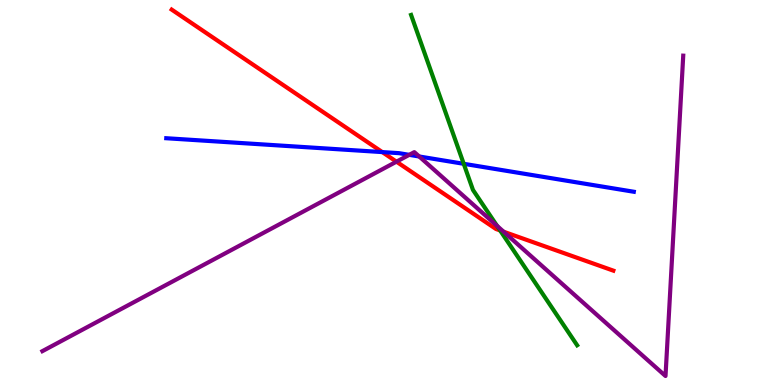[{'lines': ['blue', 'red'], 'intersections': [{'x': 4.93, 'y': 6.05}]}, {'lines': ['green', 'red'], 'intersections': [{'x': 6.45, 'y': 4.01}]}, {'lines': ['purple', 'red'], 'intersections': [{'x': 5.12, 'y': 5.8}, {'x': 6.5, 'y': 3.98}]}, {'lines': ['blue', 'green'], 'intersections': [{'x': 5.98, 'y': 5.75}]}, {'lines': ['blue', 'purple'], 'intersections': [{'x': 5.28, 'y': 5.98}, {'x': 5.41, 'y': 5.94}]}, {'lines': ['green', 'purple'], 'intersections': [{'x': 6.41, 'y': 4.13}]}]